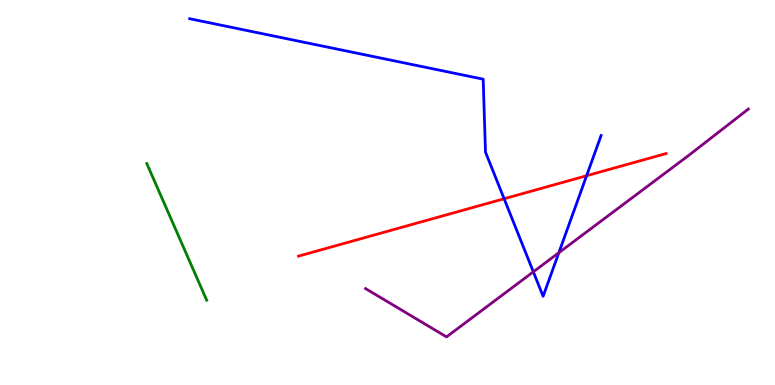[{'lines': ['blue', 'red'], 'intersections': [{'x': 6.5, 'y': 4.84}, {'x': 7.57, 'y': 5.44}]}, {'lines': ['green', 'red'], 'intersections': []}, {'lines': ['purple', 'red'], 'intersections': []}, {'lines': ['blue', 'green'], 'intersections': []}, {'lines': ['blue', 'purple'], 'intersections': [{'x': 6.88, 'y': 2.94}, {'x': 7.21, 'y': 3.44}]}, {'lines': ['green', 'purple'], 'intersections': []}]